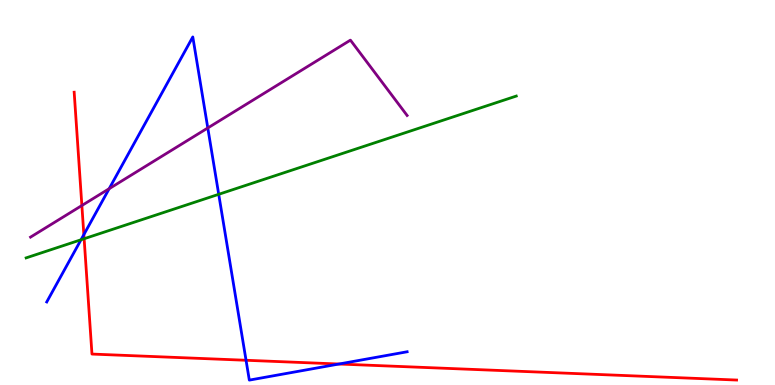[{'lines': ['blue', 'red'], 'intersections': [{'x': 1.08, 'y': 3.91}, {'x': 3.17, 'y': 0.642}, {'x': 4.37, 'y': 0.545}]}, {'lines': ['green', 'red'], 'intersections': [{'x': 1.09, 'y': 3.8}]}, {'lines': ['purple', 'red'], 'intersections': [{'x': 1.06, 'y': 4.66}]}, {'lines': ['blue', 'green'], 'intersections': [{'x': 1.05, 'y': 3.77}, {'x': 2.82, 'y': 4.95}]}, {'lines': ['blue', 'purple'], 'intersections': [{'x': 1.41, 'y': 5.1}, {'x': 2.68, 'y': 6.68}]}, {'lines': ['green', 'purple'], 'intersections': []}]